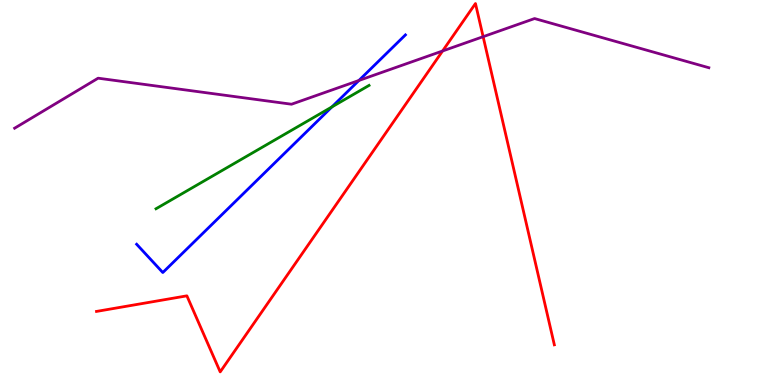[{'lines': ['blue', 'red'], 'intersections': []}, {'lines': ['green', 'red'], 'intersections': []}, {'lines': ['purple', 'red'], 'intersections': [{'x': 5.71, 'y': 8.68}, {'x': 6.23, 'y': 9.05}]}, {'lines': ['blue', 'green'], 'intersections': [{'x': 4.28, 'y': 7.22}]}, {'lines': ['blue', 'purple'], 'intersections': [{'x': 4.63, 'y': 7.91}]}, {'lines': ['green', 'purple'], 'intersections': []}]